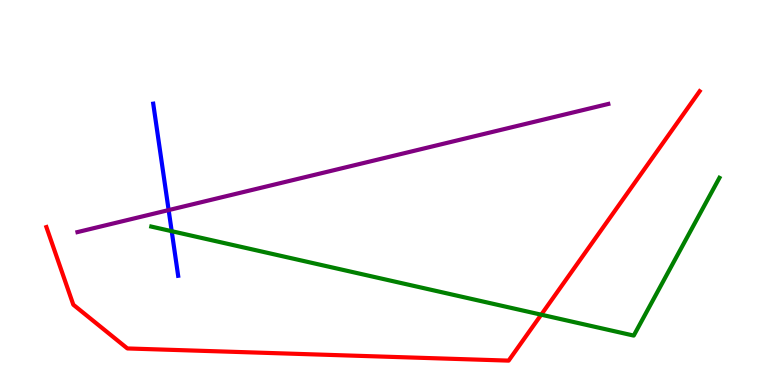[{'lines': ['blue', 'red'], 'intersections': []}, {'lines': ['green', 'red'], 'intersections': [{'x': 6.98, 'y': 1.83}]}, {'lines': ['purple', 'red'], 'intersections': []}, {'lines': ['blue', 'green'], 'intersections': [{'x': 2.22, 'y': 4.0}]}, {'lines': ['blue', 'purple'], 'intersections': [{'x': 2.18, 'y': 4.54}]}, {'lines': ['green', 'purple'], 'intersections': []}]